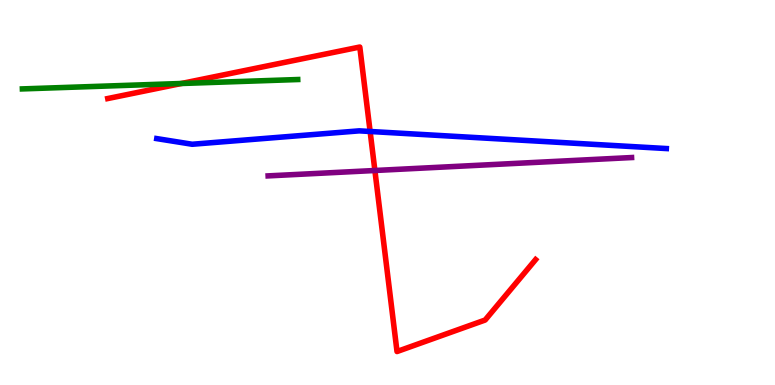[{'lines': ['blue', 'red'], 'intersections': [{'x': 4.78, 'y': 6.58}]}, {'lines': ['green', 'red'], 'intersections': [{'x': 2.34, 'y': 7.83}]}, {'lines': ['purple', 'red'], 'intersections': [{'x': 4.84, 'y': 5.57}]}, {'lines': ['blue', 'green'], 'intersections': []}, {'lines': ['blue', 'purple'], 'intersections': []}, {'lines': ['green', 'purple'], 'intersections': []}]